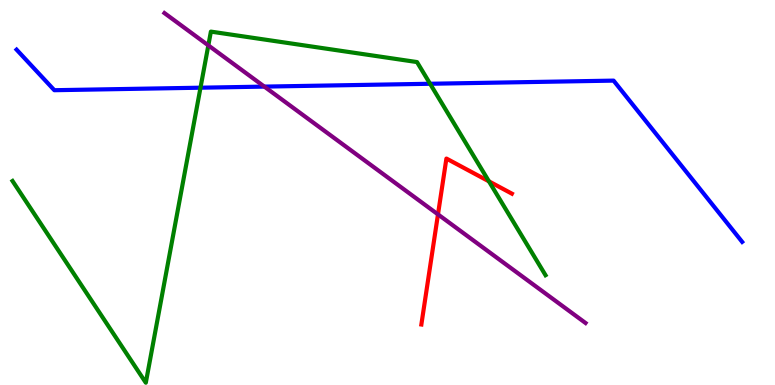[{'lines': ['blue', 'red'], 'intersections': []}, {'lines': ['green', 'red'], 'intersections': [{'x': 6.31, 'y': 5.29}]}, {'lines': ['purple', 'red'], 'intersections': [{'x': 5.65, 'y': 4.43}]}, {'lines': ['blue', 'green'], 'intersections': [{'x': 2.59, 'y': 7.72}, {'x': 5.55, 'y': 7.82}]}, {'lines': ['blue', 'purple'], 'intersections': [{'x': 3.41, 'y': 7.75}]}, {'lines': ['green', 'purple'], 'intersections': [{'x': 2.69, 'y': 8.82}]}]